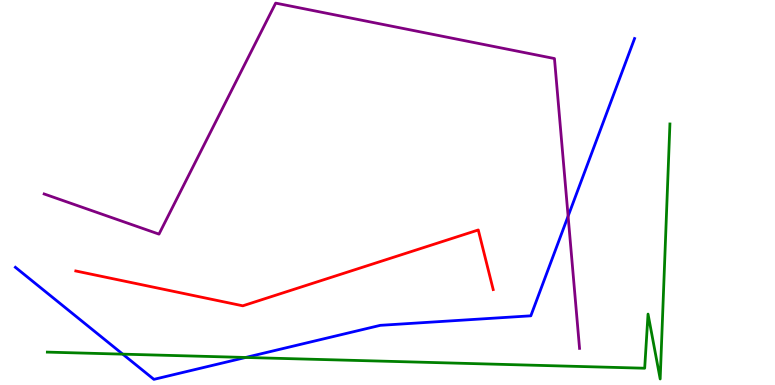[{'lines': ['blue', 'red'], 'intersections': []}, {'lines': ['green', 'red'], 'intersections': []}, {'lines': ['purple', 'red'], 'intersections': []}, {'lines': ['blue', 'green'], 'intersections': [{'x': 1.58, 'y': 0.801}, {'x': 3.17, 'y': 0.715}]}, {'lines': ['blue', 'purple'], 'intersections': [{'x': 7.33, 'y': 4.39}]}, {'lines': ['green', 'purple'], 'intersections': []}]